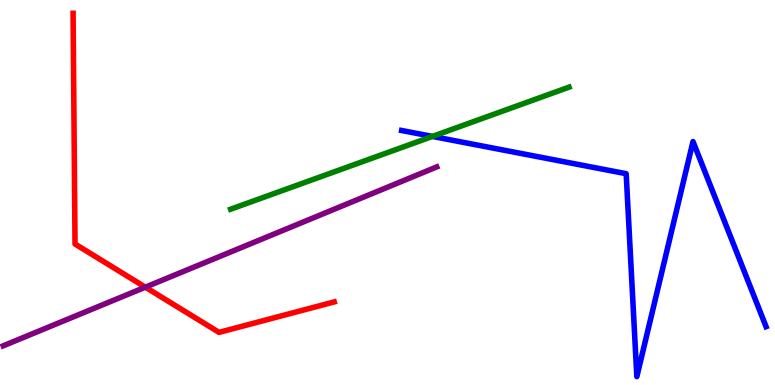[{'lines': ['blue', 'red'], 'intersections': []}, {'lines': ['green', 'red'], 'intersections': []}, {'lines': ['purple', 'red'], 'intersections': [{'x': 1.88, 'y': 2.54}]}, {'lines': ['blue', 'green'], 'intersections': [{'x': 5.58, 'y': 6.46}]}, {'lines': ['blue', 'purple'], 'intersections': []}, {'lines': ['green', 'purple'], 'intersections': []}]